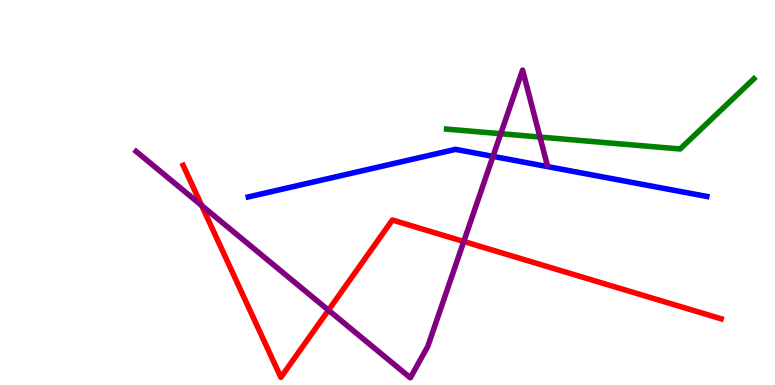[{'lines': ['blue', 'red'], 'intersections': []}, {'lines': ['green', 'red'], 'intersections': []}, {'lines': ['purple', 'red'], 'intersections': [{'x': 2.6, 'y': 4.66}, {'x': 4.24, 'y': 1.94}, {'x': 5.98, 'y': 3.73}]}, {'lines': ['blue', 'green'], 'intersections': []}, {'lines': ['blue', 'purple'], 'intersections': [{'x': 6.36, 'y': 5.94}]}, {'lines': ['green', 'purple'], 'intersections': [{'x': 6.46, 'y': 6.53}, {'x': 6.97, 'y': 6.44}]}]